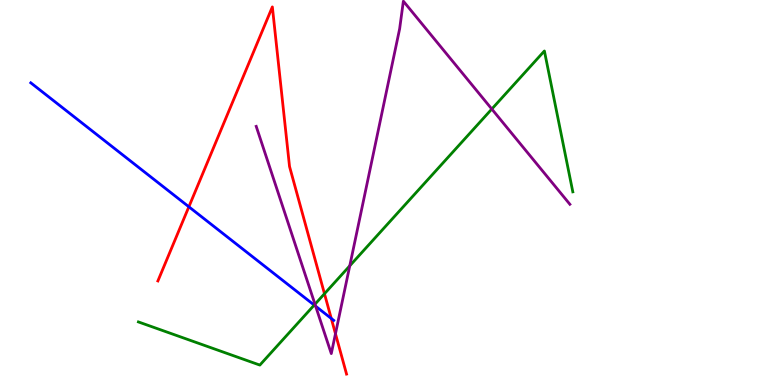[{'lines': ['blue', 'red'], 'intersections': [{'x': 2.44, 'y': 4.63}, {'x': 4.27, 'y': 1.73}]}, {'lines': ['green', 'red'], 'intersections': [{'x': 4.19, 'y': 2.37}]}, {'lines': ['purple', 'red'], 'intersections': [{'x': 4.33, 'y': 1.33}]}, {'lines': ['blue', 'green'], 'intersections': [{'x': 4.05, 'y': 2.08}]}, {'lines': ['blue', 'purple'], 'intersections': [{'x': 4.07, 'y': 2.05}]}, {'lines': ['green', 'purple'], 'intersections': [{'x': 4.06, 'y': 2.1}, {'x': 4.51, 'y': 3.1}, {'x': 6.35, 'y': 7.17}]}]